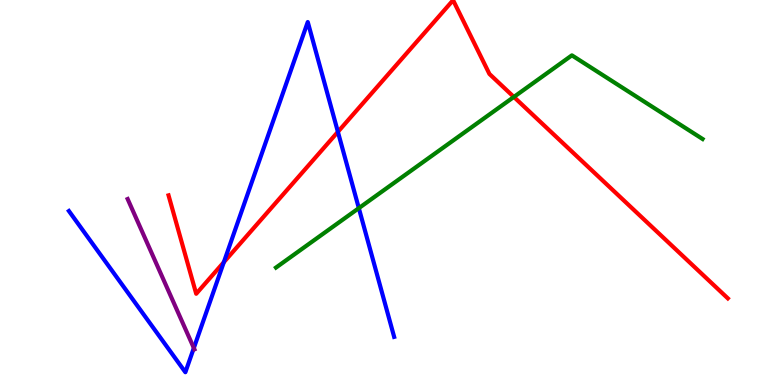[{'lines': ['blue', 'red'], 'intersections': [{'x': 2.89, 'y': 3.19}, {'x': 4.36, 'y': 6.58}]}, {'lines': ['green', 'red'], 'intersections': [{'x': 6.63, 'y': 7.48}]}, {'lines': ['purple', 'red'], 'intersections': []}, {'lines': ['blue', 'green'], 'intersections': [{'x': 4.63, 'y': 4.59}]}, {'lines': ['blue', 'purple'], 'intersections': [{'x': 2.5, 'y': 0.961}]}, {'lines': ['green', 'purple'], 'intersections': []}]